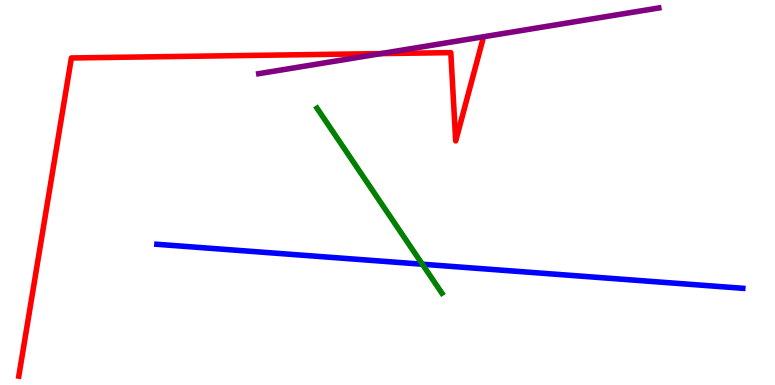[{'lines': ['blue', 'red'], 'intersections': []}, {'lines': ['green', 'red'], 'intersections': []}, {'lines': ['purple', 'red'], 'intersections': [{'x': 4.92, 'y': 8.61}]}, {'lines': ['blue', 'green'], 'intersections': [{'x': 5.45, 'y': 3.14}]}, {'lines': ['blue', 'purple'], 'intersections': []}, {'lines': ['green', 'purple'], 'intersections': []}]